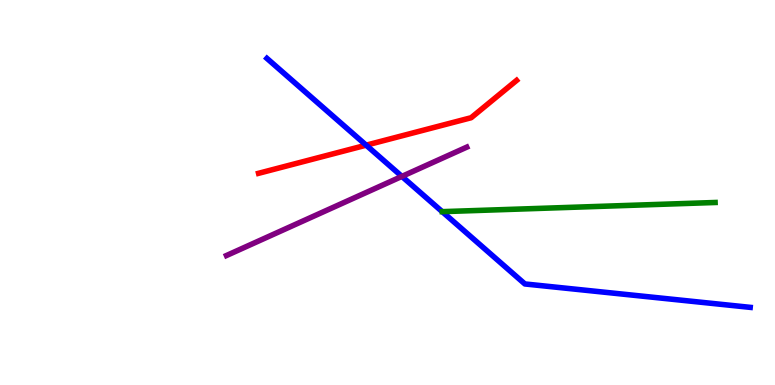[{'lines': ['blue', 'red'], 'intersections': [{'x': 4.72, 'y': 6.23}]}, {'lines': ['green', 'red'], 'intersections': []}, {'lines': ['purple', 'red'], 'intersections': []}, {'lines': ['blue', 'green'], 'intersections': []}, {'lines': ['blue', 'purple'], 'intersections': [{'x': 5.19, 'y': 5.42}]}, {'lines': ['green', 'purple'], 'intersections': []}]